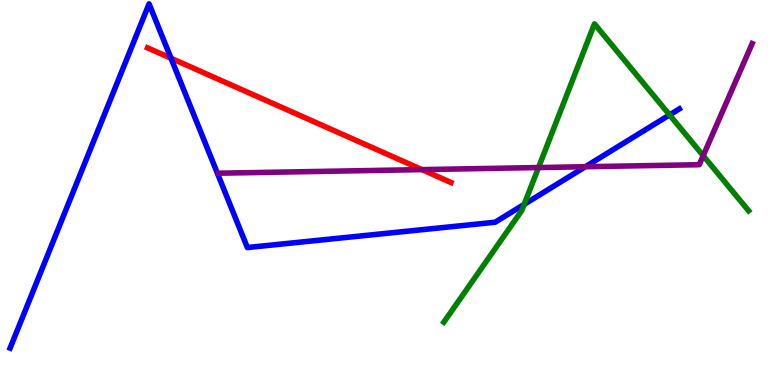[{'lines': ['blue', 'red'], 'intersections': [{'x': 2.21, 'y': 8.49}]}, {'lines': ['green', 'red'], 'intersections': []}, {'lines': ['purple', 'red'], 'intersections': [{'x': 5.44, 'y': 5.59}]}, {'lines': ['blue', 'green'], 'intersections': [{'x': 6.76, 'y': 4.69}, {'x': 8.64, 'y': 7.02}]}, {'lines': ['blue', 'purple'], 'intersections': [{'x': 7.55, 'y': 5.67}]}, {'lines': ['green', 'purple'], 'intersections': [{'x': 6.95, 'y': 5.65}, {'x': 9.07, 'y': 5.96}]}]